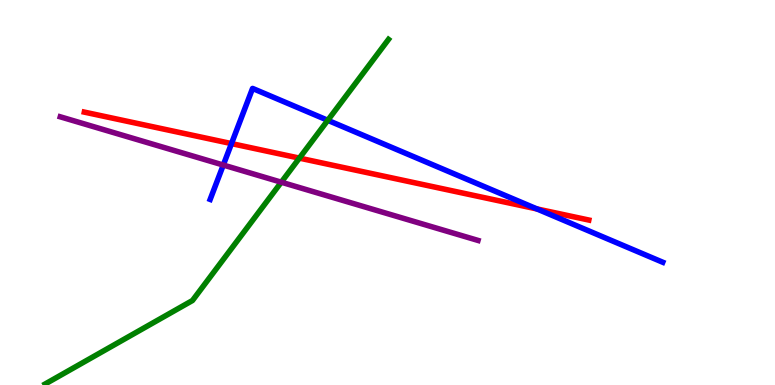[{'lines': ['blue', 'red'], 'intersections': [{'x': 2.99, 'y': 6.27}, {'x': 6.93, 'y': 4.57}]}, {'lines': ['green', 'red'], 'intersections': [{'x': 3.86, 'y': 5.89}]}, {'lines': ['purple', 'red'], 'intersections': []}, {'lines': ['blue', 'green'], 'intersections': [{'x': 4.23, 'y': 6.88}]}, {'lines': ['blue', 'purple'], 'intersections': [{'x': 2.88, 'y': 5.71}]}, {'lines': ['green', 'purple'], 'intersections': [{'x': 3.63, 'y': 5.27}]}]